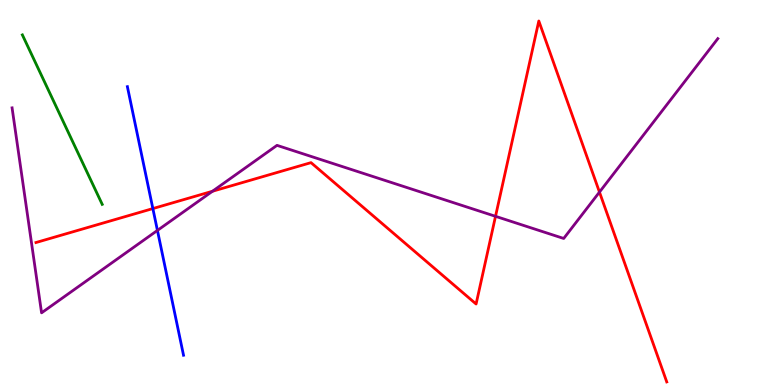[{'lines': ['blue', 'red'], 'intersections': [{'x': 1.97, 'y': 4.58}]}, {'lines': ['green', 'red'], 'intersections': []}, {'lines': ['purple', 'red'], 'intersections': [{'x': 2.74, 'y': 5.03}, {'x': 6.39, 'y': 4.38}, {'x': 7.74, 'y': 5.01}]}, {'lines': ['blue', 'green'], 'intersections': []}, {'lines': ['blue', 'purple'], 'intersections': [{'x': 2.03, 'y': 4.02}]}, {'lines': ['green', 'purple'], 'intersections': []}]